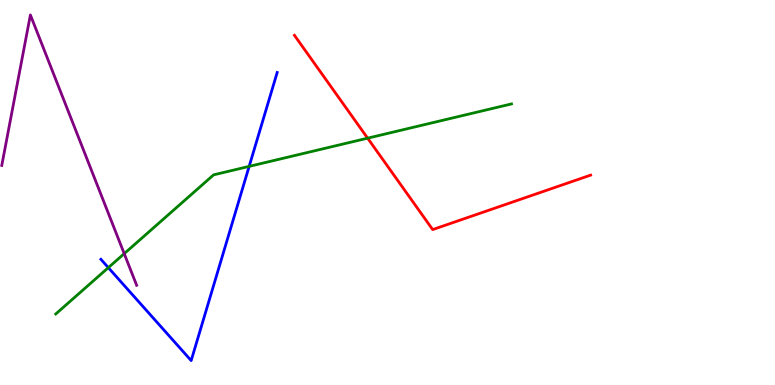[{'lines': ['blue', 'red'], 'intersections': []}, {'lines': ['green', 'red'], 'intersections': [{'x': 4.74, 'y': 6.41}]}, {'lines': ['purple', 'red'], 'intersections': []}, {'lines': ['blue', 'green'], 'intersections': [{'x': 1.4, 'y': 3.05}, {'x': 3.21, 'y': 5.68}]}, {'lines': ['blue', 'purple'], 'intersections': []}, {'lines': ['green', 'purple'], 'intersections': [{'x': 1.6, 'y': 3.41}]}]